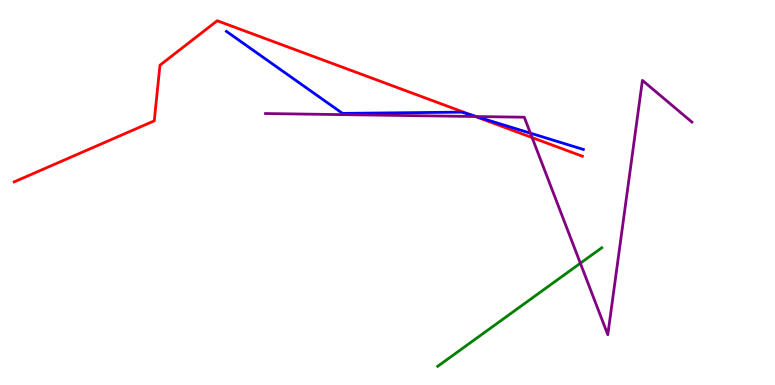[{'lines': ['blue', 'red'], 'intersections': [{'x': 6.08, 'y': 7.01}]}, {'lines': ['green', 'red'], 'intersections': []}, {'lines': ['purple', 'red'], 'intersections': [{'x': 6.13, 'y': 6.97}, {'x': 6.87, 'y': 6.43}]}, {'lines': ['blue', 'green'], 'intersections': []}, {'lines': ['blue', 'purple'], 'intersections': [{'x': 6.14, 'y': 6.97}, {'x': 6.84, 'y': 6.54}]}, {'lines': ['green', 'purple'], 'intersections': [{'x': 7.49, 'y': 3.16}]}]